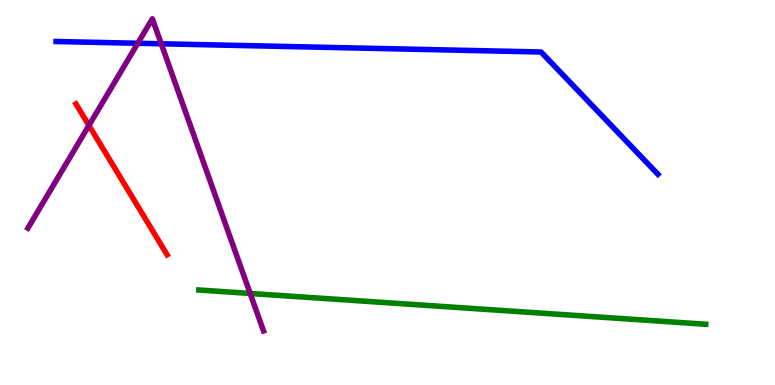[{'lines': ['blue', 'red'], 'intersections': []}, {'lines': ['green', 'red'], 'intersections': []}, {'lines': ['purple', 'red'], 'intersections': [{'x': 1.15, 'y': 6.74}]}, {'lines': ['blue', 'green'], 'intersections': []}, {'lines': ['blue', 'purple'], 'intersections': [{'x': 1.78, 'y': 8.88}, {'x': 2.08, 'y': 8.86}]}, {'lines': ['green', 'purple'], 'intersections': [{'x': 3.23, 'y': 2.38}]}]